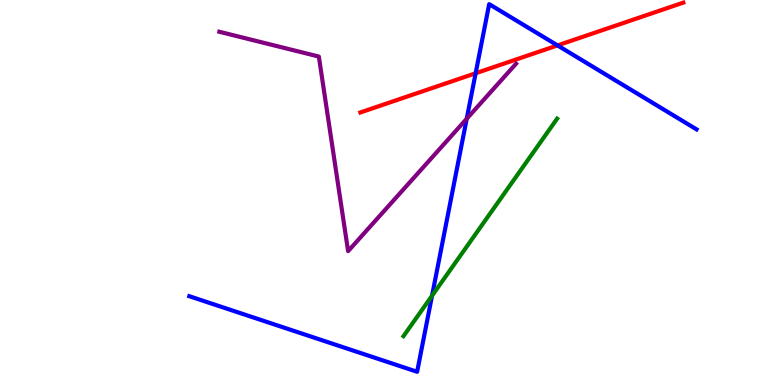[{'lines': ['blue', 'red'], 'intersections': [{'x': 6.14, 'y': 8.1}, {'x': 7.19, 'y': 8.82}]}, {'lines': ['green', 'red'], 'intersections': []}, {'lines': ['purple', 'red'], 'intersections': []}, {'lines': ['blue', 'green'], 'intersections': [{'x': 5.57, 'y': 2.32}]}, {'lines': ['blue', 'purple'], 'intersections': [{'x': 6.02, 'y': 6.92}]}, {'lines': ['green', 'purple'], 'intersections': []}]